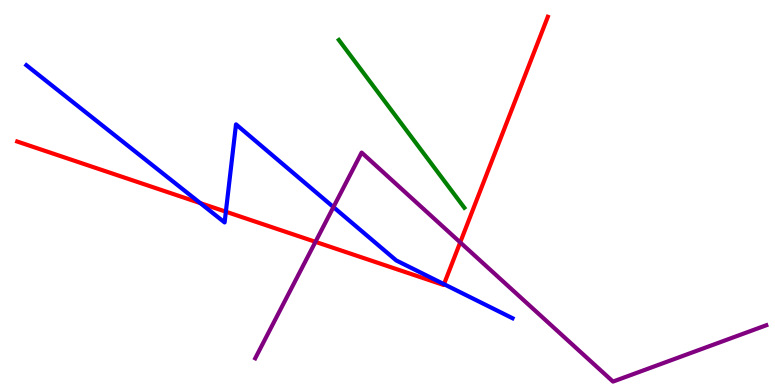[{'lines': ['blue', 'red'], 'intersections': [{'x': 2.58, 'y': 4.73}, {'x': 2.91, 'y': 4.5}, {'x': 5.73, 'y': 2.62}]}, {'lines': ['green', 'red'], 'intersections': []}, {'lines': ['purple', 'red'], 'intersections': [{'x': 4.07, 'y': 3.72}, {'x': 5.94, 'y': 3.7}]}, {'lines': ['blue', 'green'], 'intersections': []}, {'lines': ['blue', 'purple'], 'intersections': [{'x': 4.3, 'y': 4.62}]}, {'lines': ['green', 'purple'], 'intersections': []}]